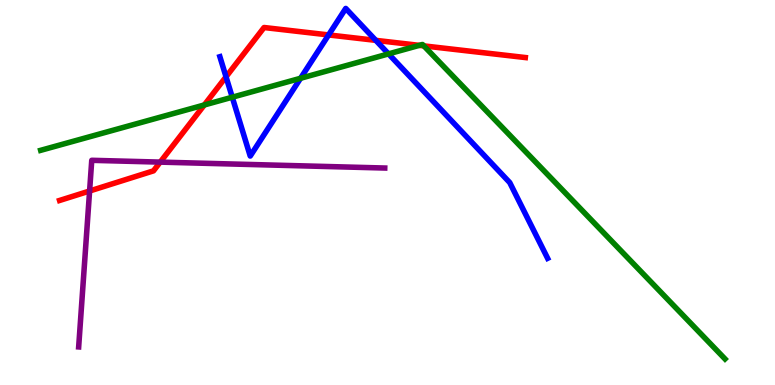[{'lines': ['blue', 'red'], 'intersections': [{'x': 2.92, 'y': 8.0}, {'x': 4.24, 'y': 9.09}, {'x': 4.85, 'y': 8.95}]}, {'lines': ['green', 'red'], 'intersections': [{'x': 2.64, 'y': 7.27}, {'x': 5.41, 'y': 8.82}, {'x': 5.47, 'y': 8.81}]}, {'lines': ['purple', 'red'], 'intersections': [{'x': 1.16, 'y': 5.04}, {'x': 2.07, 'y': 5.79}]}, {'lines': ['blue', 'green'], 'intersections': [{'x': 3.0, 'y': 7.48}, {'x': 3.88, 'y': 7.97}, {'x': 5.01, 'y': 8.6}]}, {'lines': ['blue', 'purple'], 'intersections': []}, {'lines': ['green', 'purple'], 'intersections': []}]